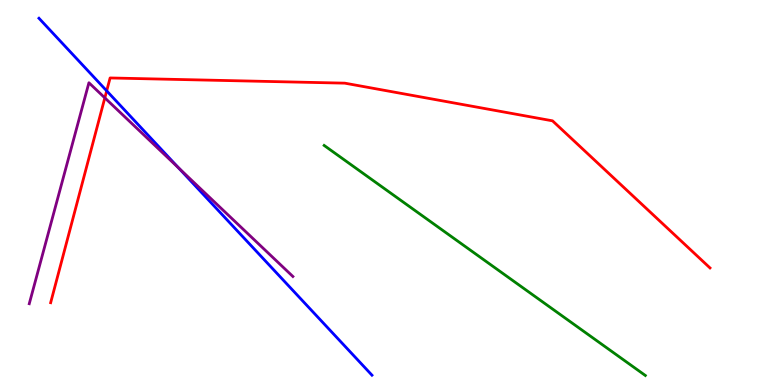[{'lines': ['blue', 'red'], 'intersections': [{'x': 1.38, 'y': 7.64}]}, {'lines': ['green', 'red'], 'intersections': []}, {'lines': ['purple', 'red'], 'intersections': [{'x': 1.35, 'y': 7.46}]}, {'lines': ['blue', 'green'], 'intersections': []}, {'lines': ['blue', 'purple'], 'intersections': [{'x': 2.31, 'y': 5.64}]}, {'lines': ['green', 'purple'], 'intersections': []}]